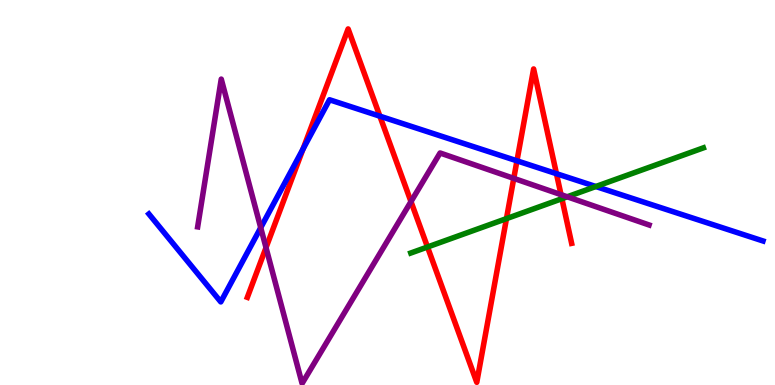[{'lines': ['blue', 'red'], 'intersections': [{'x': 3.91, 'y': 6.13}, {'x': 4.9, 'y': 6.98}, {'x': 6.67, 'y': 5.82}, {'x': 7.18, 'y': 5.49}]}, {'lines': ['green', 'red'], 'intersections': [{'x': 5.52, 'y': 3.58}, {'x': 6.54, 'y': 4.32}, {'x': 7.25, 'y': 4.84}]}, {'lines': ['purple', 'red'], 'intersections': [{'x': 3.43, 'y': 3.57}, {'x': 5.3, 'y': 4.76}, {'x': 6.63, 'y': 5.37}, {'x': 7.24, 'y': 4.94}]}, {'lines': ['blue', 'green'], 'intersections': [{'x': 7.69, 'y': 5.16}]}, {'lines': ['blue', 'purple'], 'intersections': [{'x': 3.36, 'y': 4.09}]}, {'lines': ['green', 'purple'], 'intersections': [{'x': 7.32, 'y': 4.89}]}]